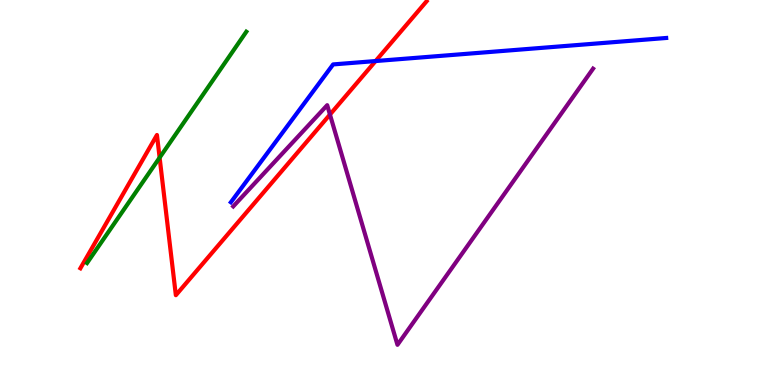[{'lines': ['blue', 'red'], 'intersections': [{'x': 4.85, 'y': 8.41}]}, {'lines': ['green', 'red'], 'intersections': [{'x': 2.06, 'y': 5.91}]}, {'lines': ['purple', 'red'], 'intersections': [{'x': 4.26, 'y': 7.02}]}, {'lines': ['blue', 'green'], 'intersections': []}, {'lines': ['blue', 'purple'], 'intersections': []}, {'lines': ['green', 'purple'], 'intersections': []}]